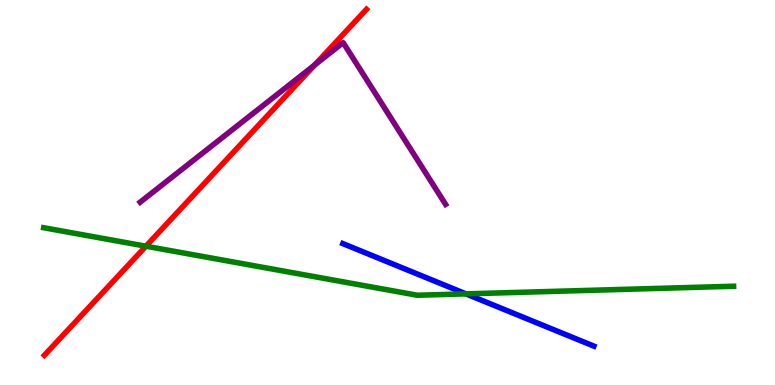[{'lines': ['blue', 'red'], 'intersections': []}, {'lines': ['green', 'red'], 'intersections': [{'x': 1.88, 'y': 3.6}]}, {'lines': ['purple', 'red'], 'intersections': [{'x': 4.06, 'y': 8.31}]}, {'lines': ['blue', 'green'], 'intersections': [{'x': 6.01, 'y': 2.37}]}, {'lines': ['blue', 'purple'], 'intersections': []}, {'lines': ['green', 'purple'], 'intersections': []}]